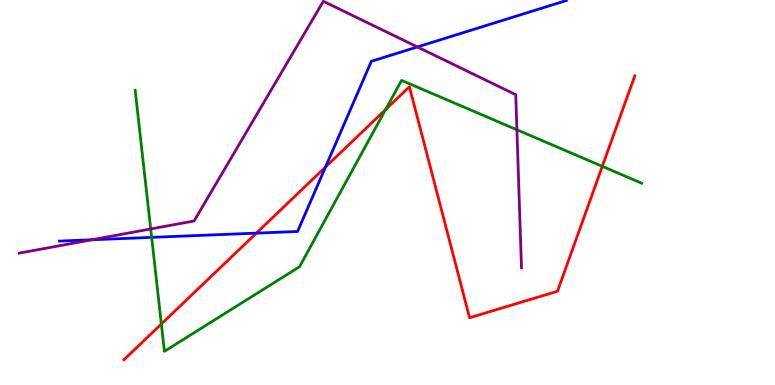[{'lines': ['blue', 'red'], 'intersections': [{'x': 3.31, 'y': 3.94}, {'x': 4.2, 'y': 5.66}]}, {'lines': ['green', 'red'], 'intersections': [{'x': 2.08, 'y': 1.58}, {'x': 4.98, 'y': 7.15}, {'x': 7.77, 'y': 5.68}]}, {'lines': ['purple', 'red'], 'intersections': []}, {'lines': ['blue', 'green'], 'intersections': [{'x': 1.96, 'y': 3.83}]}, {'lines': ['blue', 'purple'], 'intersections': [{'x': 1.19, 'y': 3.77}, {'x': 5.39, 'y': 8.78}]}, {'lines': ['green', 'purple'], 'intersections': [{'x': 1.94, 'y': 4.05}, {'x': 6.67, 'y': 6.63}]}]